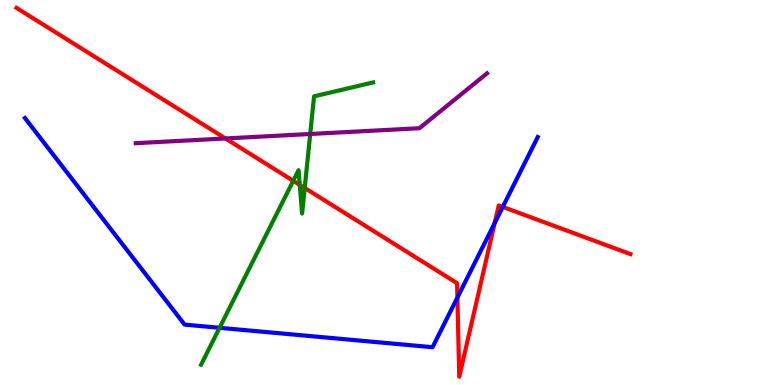[{'lines': ['blue', 'red'], 'intersections': [{'x': 5.9, 'y': 2.27}, {'x': 6.38, 'y': 4.21}, {'x': 6.49, 'y': 4.63}]}, {'lines': ['green', 'red'], 'intersections': [{'x': 3.78, 'y': 5.3}, {'x': 3.87, 'y': 5.2}, {'x': 3.93, 'y': 5.12}]}, {'lines': ['purple', 'red'], 'intersections': [{'x': 2.91, 'y': 6.4}]}, {'lines': ['blue', 'green'], 'intersections': [{'x': 2.83, 'y': 1.49}]}, {'lines': ['blue', 'purple'], 'intersections': []}, {'lines': ['green', 'purple'], 'intersections': [{'x': 4.0, 'y': 6.52}]}]